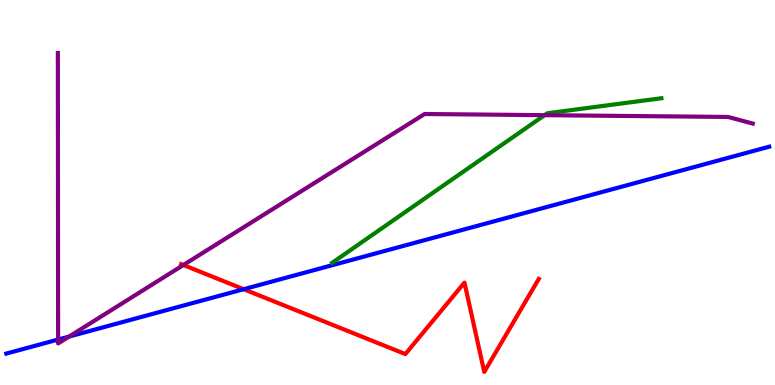[{'lines': ['blue', 'red'], 'intersections': [{'x': 3.14, 'y': 2.49}]}, {'lines': ['green', 'red'], 'intersections': []}, {'lines': ['purple', 'red'], 'intersections': [{'x': 2.37, 'y': 3.12}]}, {'lines': ['blue', 'green'], 'intersections': []}, {'lines': ['blue', 'purple'], 'intersections': [{'x': 0.75, 'y': 1.18}, {'x': 0.892, 'y': 1.26}]}, {'lines': ['green', 'purple'], 'intersections': [{'x': 7.03, 'y': 7.01}]}]